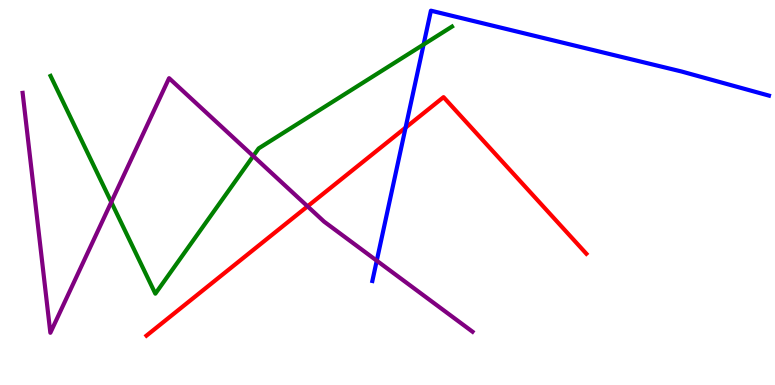[{'lines': ['blue', 'red'], 'intersections': [{'x': 5.23, 'y': 6.68}]}, {'lines': ['green', 'red'], 'intersections': []}, {'lines': ['purple', 'red'], 'intersections': [{'x': 3.97, 'y': 4.64}]}, {'lines': ['blue', 'green'], 'intersections': [{'x': 5.47, 'y': 8.84}]}, {'lines': ['blue', 'purple'], 'intersections': [{'x': 4.86, 'y': 3.23}]}, {'lines': ['green', 'purple'], 'intersections': [{'x': 1.44, 'y': 4.75}, {'x': 3.27, 'y': 5.95}]}]